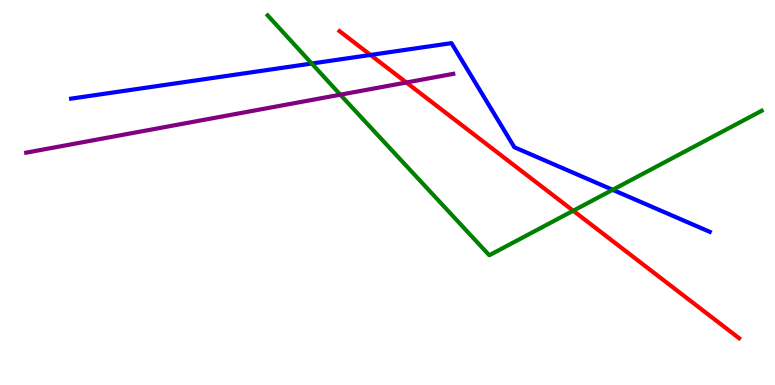[{'lines': ['blue', 'red'], 'intersections': [{'x': 4.78, 'y': 8.57}]}, {'lines': ['green', 'red'], 'intersections': [{'x': 7.4, 'y': 4.53}]}, {'lines': ['purple', 'red'], 'intersections': [{'x': 5.24, 'y': 7.86}]}, {'lines': ['blue', 'green'], 'intersections': [{'x': 4.02, 'y': 8.35}, {'x': 7.91, 'y': 5.07}]}, {'lines': ['blue', 'purple'], 'intersections': []}, {'lines': ['green', 'purple'], 'intersections': [{'x': 4.39, 'y': 7.54}]}]